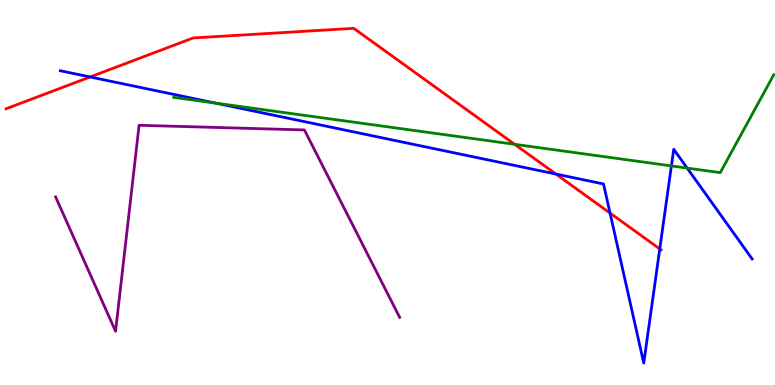[{'lines': ['blue', 'red'], 'intersections': [{'x': 1.16, 'y': 8.0}, {'x': 7.17, 'y': 5.48}, {'x': 7.87, 'y': 4.47}, {'x': 8.51, 'y': 3.53}]}, {'lines': ['green', 'red'], 'intersections': [{'x': 6.64, 'y': 6.25}]}, {'lines': ['purple', 'red'], 'intersections': []}, {'lines': ['blue', 'green'], 'intersections': [{'x': 2.78, 'y': 7.32}, {'x': 8.66, 'y': 5.69}, {'x': 8.87, 'y': 5.63}]}, {'lines': ['blue', 'purple'], 'intersections': []}, {'lines': ['green', 'purple'], 'intersections': []}]